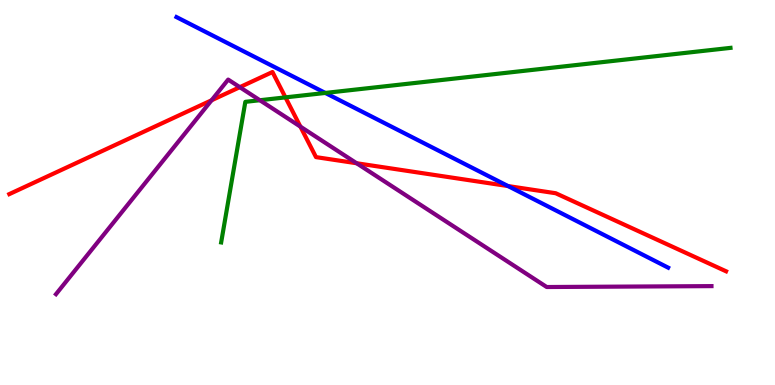[{'lines': ['blue', 'red'], 'intersections': [{'x': 6.56, 'y': 5.17}]}, {'lines': ['green', 'red'], 'intersections': [{'x': 3.68, 'y': 7.47}]}, {'lines': ['purple', 'red'], 'intersections': [{'x': 2.73, 'y': 7.4}, {'x': 3.09, 'y': 7.74}, {'x': 3.88, 'y': 6.71}, {'x': 4.6, 'y': 5.76}]}, {'lines': ['blue', 'green'], 'intersections': [{'x': 4.2, 'y': 7.59}]}, {'lines': ['blue', 'purple'], 'intersections': []}, {'lines': ['green', 'purple'], 'intersections': [{'x': 3.35, 'y': 7.4}]}]